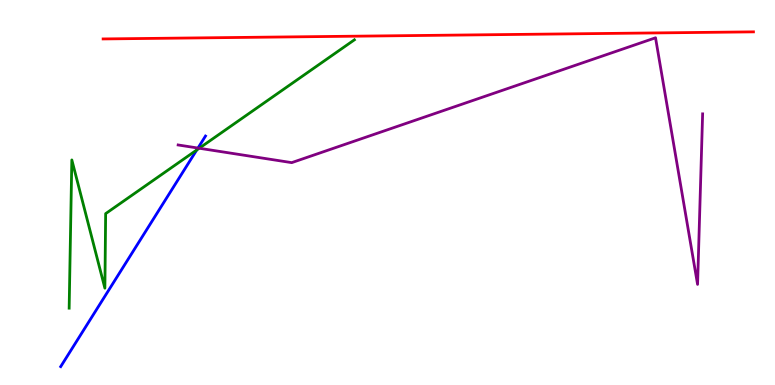[{'lines': ['blue', 'red'], 'intersections': []}, {'lines': ['green', 'red'], 'intersections': []}, {'lines': ['purple', 'red'], 'intersections': []}, {'lines': ['blue', 'green'], 'intersections': [{'x': 2.54, 'y': 6.1}]}, {'lines': ['blue', 'purple'], 'intersections': [{'x': 2.55, 'y': 6.15}]}, {'lines': ['green', 'purple'], 'intersections': [{'x': 2.57, 'y': 6.15}]}]